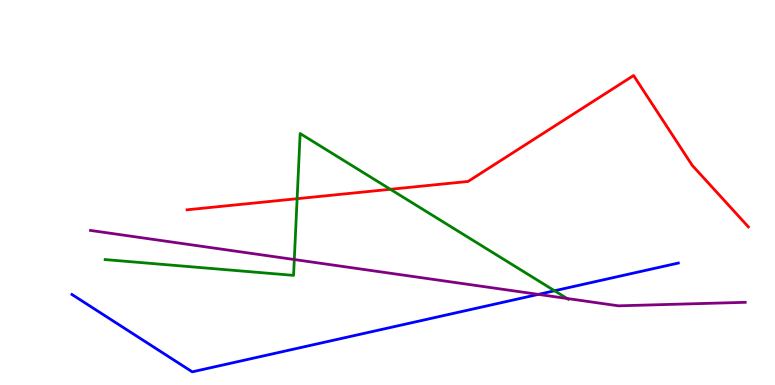[{'lines': ['blue', 'red'], 'intersections': []}, {'lines': ['green', 'red'], 'intersections': [{'x': 3.83, 'y': 4.84}, {'x': 5.04, 'y': 5.08}]}, {'lines': ['purple', 'red'], 'intersections': []}, {'lines': ['blue', 'green'], 'intersections': [{'x': 7.16, 'y': 2.45}]}, {'lines': ['blue', 'purple'], 'intersections': [{'x': 6.95, 'y': 2.35}]}, {'lines': ['green', 'purple'], 'intersections': [{'x': 3.8, 'y': 3.26}, {'x': 7.32, 'y': 2.25}]}]